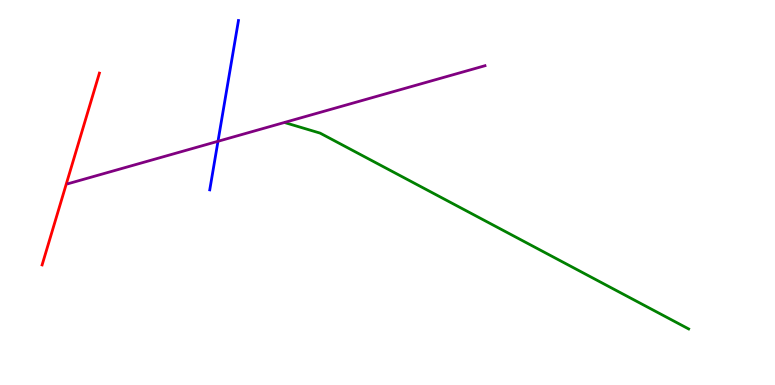[{'lines': ['blue', 'red'], 'intersections': []}, {'lines': ['green', 'red'], 'intersections': []}, {'lines': ['purple', 'red'], 'intersections': []}, {'lines': ['blue', 'green'], 'intersections': []}, {'lines': ['blue', 'purple'], 'intersections': [{'x': 2.81, 'y': 6.33}]}, {'lines': ['green', 'purple'], 'intersections': []}]